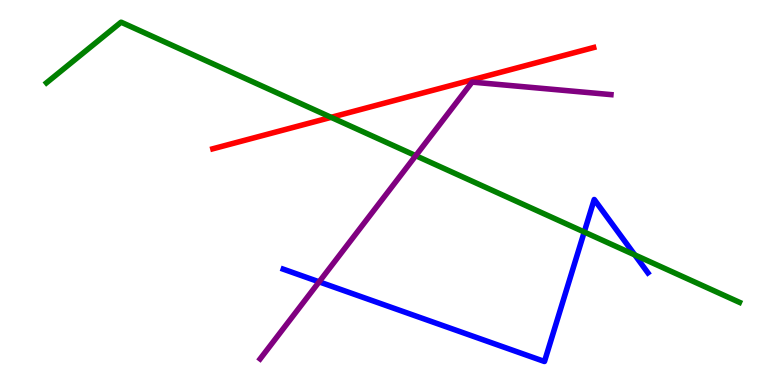[{'lines': ['blue', 'red'], 'intersections': []}, {'lines': ['green', 'red'], 'intersections': [{'x': 4.27, 'y': 6.95}]}, {'lines': ['purple', 'red'], 'intersections': []}, {'lines': ['blue', 'green'], 'intersections': [{'x': 7.54, 'y': 3.97}, {'x': 8.19, 'y': 3.38}]}, {'lines': ['blue', 'purple'], 'intersections': [{'x': 4.12, 'y': 2.68}]}, {'lines': ['green', 'purple'], 'intersections': [{'x': 5.36, 'y': 5.96}]}]